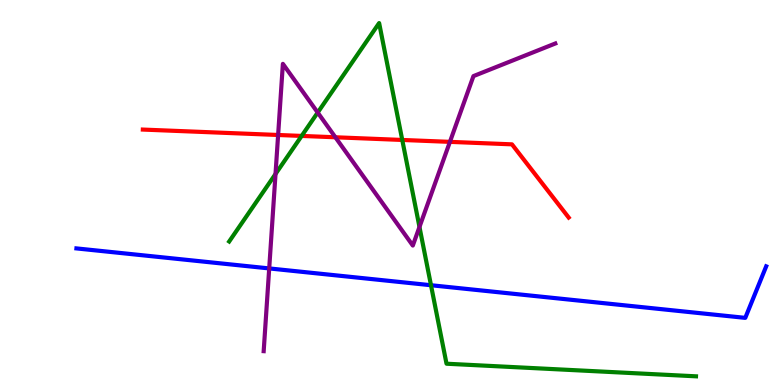[{'lines': ['blue', 'red'], 'intersections': []}, {'lines': ['green', 'red'], 'intersections': [{'x': 3.89, 'y': 6.47}, {'x': 5.19, 'y': 6.36}]}, {'lines': ['purple', 'red'], 'intersections': [{'x': 3.59, 'y': 6.49}, {'x': 4.33, 'y': 6.43}, {'x': 5.81, 'y': 6.32}]}, {'lines': ['blue', 'green'], 'intersections': [{'x': 5.56, 'y': 2.59}]}, {'lines': ['blue', 'purple'], 'intersections': [{'x': 3.47, 'y': 3.03}]}, {'lines': ['green', 'purple'], 'intersections': [{'x': 3.56, 'y': 5.48}, {'x': 4.1, 'y': 7.08}, {'x': 5.41, 'y': 4.11}]}]